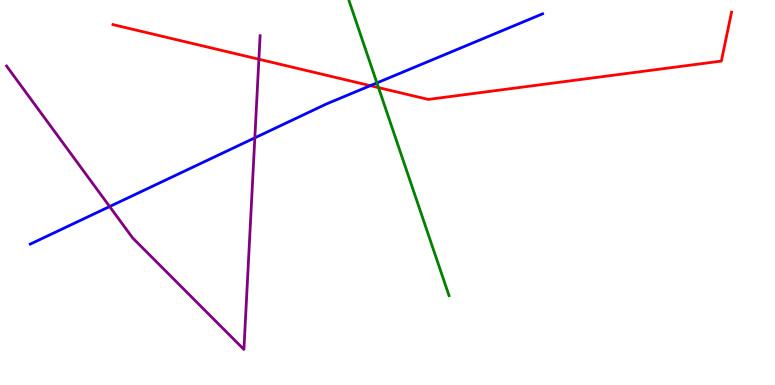[{'lines': ['blue', 'red'], 'intersections': [{'x': 4.78, 'y': 7.77}]}, {'lines': ['green', 'red'], 'intersections': [{'x': 4.88, 'y': 7.72}]}, {'lines': ['purple', 'red'], 'intersections': [{'x': 3.34, 'y': 8.46}]}, {'lines': ['blue', 'green'], 'intersections': [{'x': 4.86, 'y': 7.85}]}, {'lines': ['blue', 'purple'], 'intersections': [{'x': 1.41, 'y': 4.64}, {'x': 3.29, 'y': 6.42}]}, {'lines': ['green', 'purple'], 'intersections': []}]